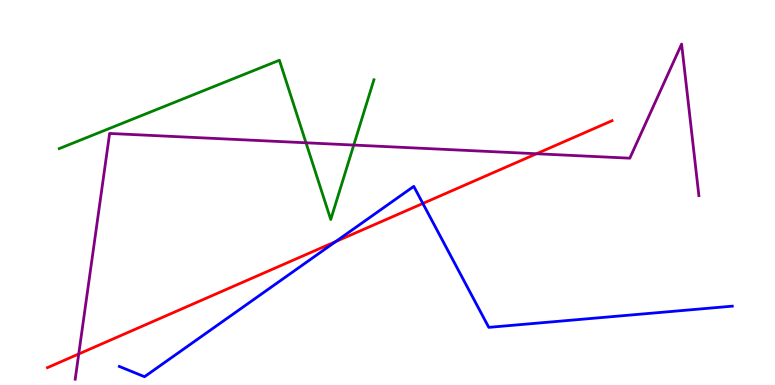[{'lines': ['blue', 'red'], 'intersections': [{'x': 4.33, 'y': 3.72}, {'x': 5.46, 'y': 4.72}]}, {'lines': ['green', 'red'], 'intersections': []}, {'lines': ['purple', 'red'], 'intersections': [{'x': 1.02, 'y': 0.806}, {'x': 6.92, 'y': 6.01}]}, {'lines': ['blue', 'green'], 'intersections': []}, {'lines': ['blue', 'purple'], 'intersections': []}, {'lines': ['green', 'purple'], 'intersections': [{'x': 3.95, 'y': 6.29}, {'x': 4.56, 'y': 6.23}]}]